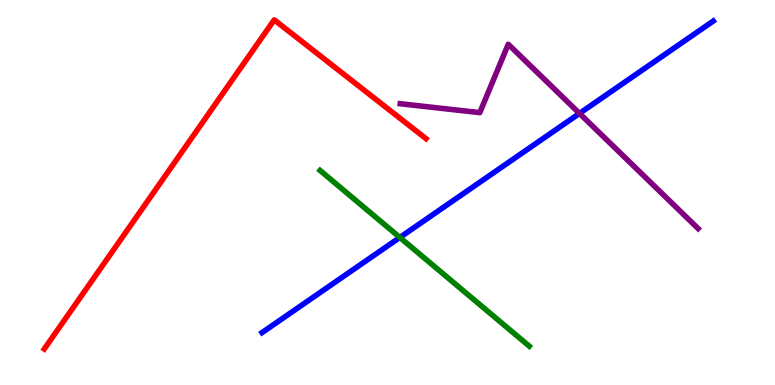[{'lines': ['blue', 'red'], 'intersections': []}, {'lines': ['green', 'red'], 'intersections': []}, {'lines': ['purple', 'red'], 'intersections': []}, {'lines': ['blue', 'green'], 'intersections': [{'x': 5.16, 'y': 3.83}]}, {'lines': ['blue', 'purple'], 'intersections': [{'x': 7.48, 'y': 7.05}]}, {'lines': ['green', 'purple'], 'intersections': []}]